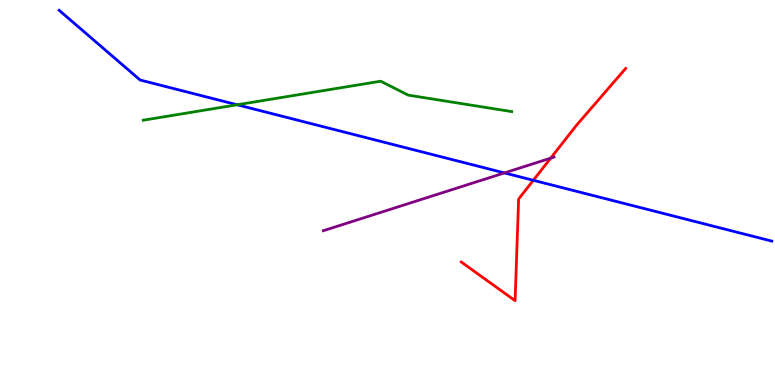[{'lines': ['blue', 'red'], 'intersections': [{'x': 6.88, 'y': 5.32}]}, {'lines': ['green', 'red'], 'intersections': []}, {'lines': ['purple', 'red'], 'intersections': [{'x': 7.11, 'y': 5.89}]}, {'lines': ['blue', 'green'], 'intersections': [{'x': 3.06, 'y': 7.28}]}, {'lines': ['blue', 'purple'], 'intersections': [{'x': 6.51, 'y': 5.51}]}, {'lines': ['green', 'purple'], 'intersections': []}]